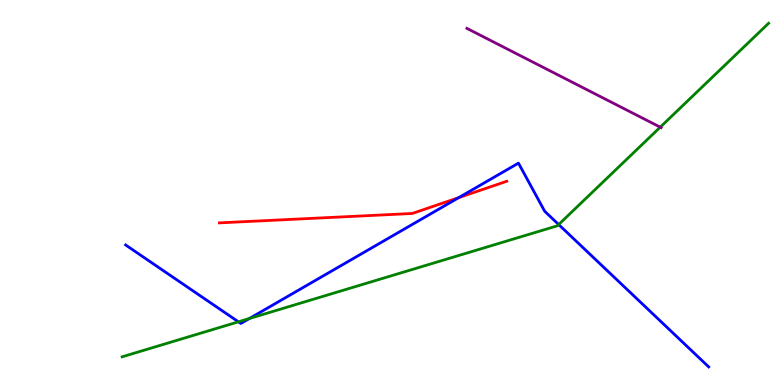[{'lines': ['blue', 'red'], 'intersections': [{'x': 5.92, 'y': 4.87}]}, {'lines': ['green', 'red'], 'intersections': []}, {'lines': ['purple', 'red'], 'intersections': []}, {'lines': ['blue', 'green'], 'intersections': [{'x': 3.08, 'y': 1.64}, {'x': 3.22, 'y': 1.73}, {'x': 7.21, 'y': 4.17}]}, {'lines': ['blue', 'purple'], 'intersections': []}, {'lines': ['green', 'purple'], 'intersections': [{'x': 8.52, 'y': 6.7}]}]